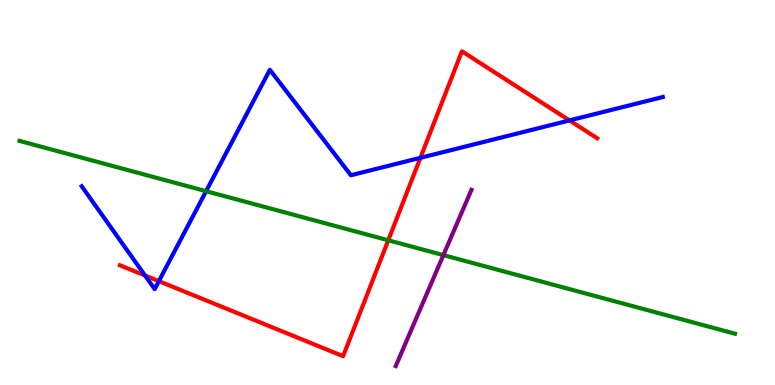[{'lines': ['blue', 'red'], 'intersections': [{'x': 1.87, 'y': 2.84}, {'x': 2.05, 'y': 2.7}, {'x': 5.42, 'y': 5.9}, {'x': 7.35, 'y': 6.87}]}, {'lines': ['green', 'red'], 'intersections': [{'x': 5.01, 'y': 3.76}]}, {'lines': ['purple', 'red'], 'intersections': []}, {'lines': ['blue', 'green'], 'intersections': [{'x': 2.66, 'y': 5.03}]}, {'lines': ['blue', 'purple'], 'intersections': []}, {'lines': ['green', 'purple'], 'intersections': [{'x': 5.72, 'y': 3.37}]}]